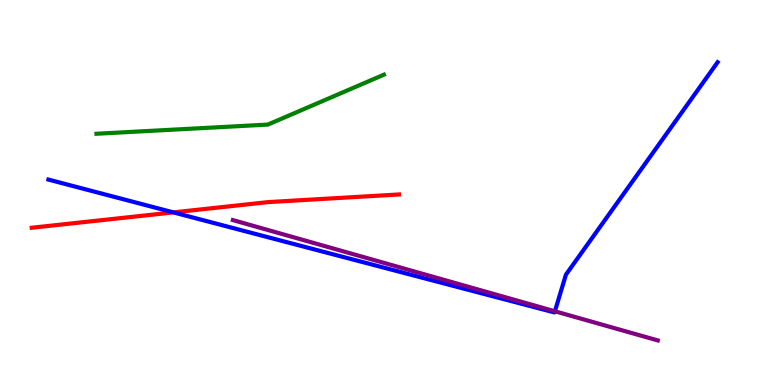[{'lines': ['blue', 'red'], 'intersections': [{'x': 2.24, 'y': 4.48}]}, {'lines': ['green', 'red'], 'intersections': []}, {'lines': ['purple', 'red'], 'intersections': []}, {'lines': ['blue', 'green'], 'intersections': []}, {'lines': ['blue', 'purple'], 'intersections': [{'x': 7.16, 'y': 1.91}]}, {'lines': ['green', 'purple'], 'intersections': []}]